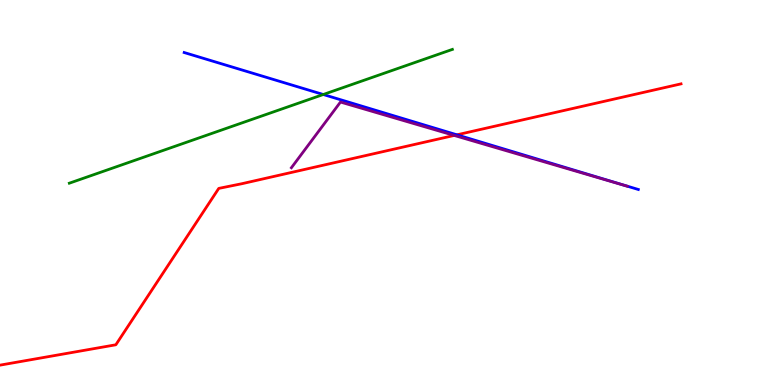[{'lines': ['blue', 'red'], 'intersections': [{'x': 5.9, 'y': 6.5}]}, {'lines': ['green', 'red'], 'intersections': []}, {'lines': ['purple', 'red'], 'intersections': [{'x': 5.86, 'y': 6.48}]}, {'lines': ['blue', 'green'], 'intersections': [{'x': 4.17, 'y': 7.55}]}, {'lines': ['blue', 'purple'], 'intersections': []}, {'lines': ['green', 'purple'], 'intersections': []}]